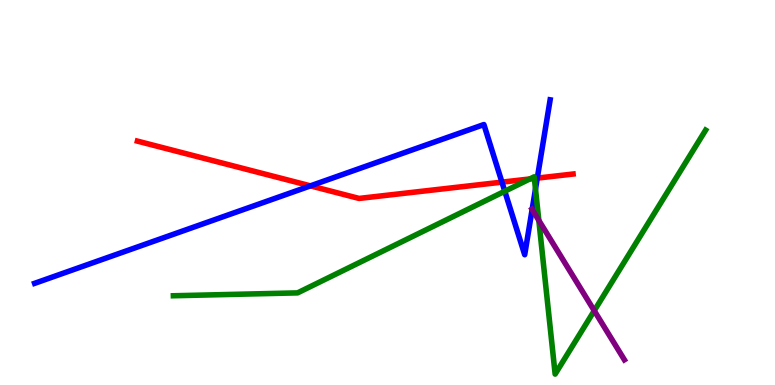[{'lines': ['blue', 'red'], 'intersections': [{'x': 4.01, 'y': 5.17}, {'x': 6.48, 'y': 5.27}, {'x': 6.93, 'y': 5.37}]}, {'lines': ['green', 'red'], 'intersections': [{'x': 6.84, 'y': 5.35}, {'x': 6.9, 'y': 5.37}]}, {'lines': ['purple', 'red'], 'intersections': []}, {'lines': ['blue', 'green'], 'intersections': [{'x': 6.51, 'y': 5.03}, {'x': 6.91, 'y': 5.09}]}, {'lines': ['blue', 'purple'], 'intersections': [{'x': 6.87, 'y': 4.56}]}, {'lines': ['green', 'purple'], 'intersections': [{'x': 6.95, 'y': 4.28}, {'x': 7.67, 'y': 1.93}]}]